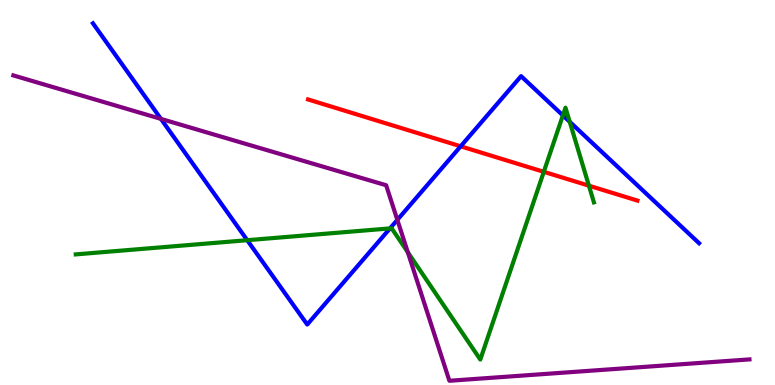[{'lines': ['blue', 'red'], 'intersections': [{'x': 5.94, 'y': 6.2}]}, {'lines': ['green', 'red'], 'intersections': [{'x': 7.02, 'y': 5.54}, {'x': 7.6, 'y': 5.18}]}, {'lines': ['purple', 'red'], 'intersections': []}, {'lines': ['blue', 'green'], 'intersections': [{'x': 3.19, 'y': 3.76}, {'x': 5.03, 'y': 4.07}, {'x': 7.26, 'y': 7.0}, {'x': 7.35, 'y': 6.84}]}, {'lines': ['blue', 'purple'], 'intersections': [{'x': 2.08, 'y': 6.91}, {'x': 5.13, 'y': 4.29}]}, {'lines': ['green', 'purple'], 'intersections': [{'x': 5.26, 'y': 3.45}]}]